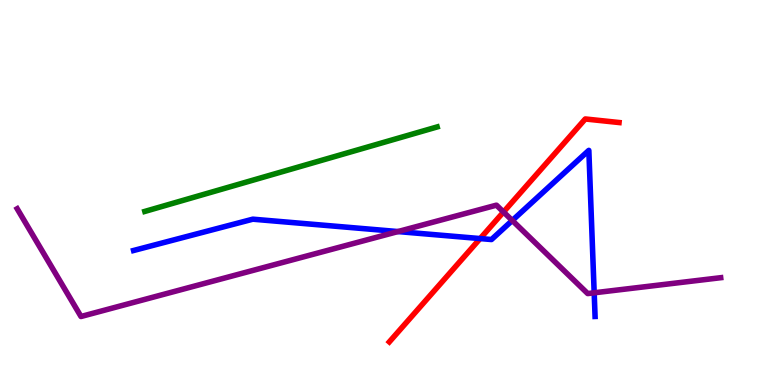[{'lines': ['blue', 'red'], 'intersections': [{'x': 6.2, 'y': 3.8}]}, {'lines': ['green', 'red'], 'intersections': []}, {'lines': ['purple', 'red'], 'intersections': [{'x': 6.5, 'y': 4.49}]}, {'lines': ['blue', 'green'], 'intersections': []}, {'lines': ['blue', 'purple'], 'intersections': [{'x': 5.13, 'y': 3.99}, {'x': 6.61, 'y': 4.27}, {'x': 7.67, 'y': 2.39}]}, {'lines': ['green', 'purple'], 'intersections': []}]